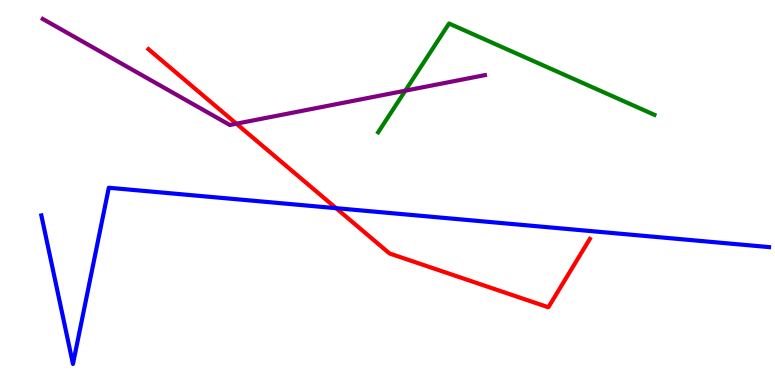[{'lines': ['blue', 'red'], 'intersections': [{'x': 4.34, 'y': 4.59}]}, {'lines': ['green', 'red'], 'intersections': []}, {'lines': ['purple', 'red'], 'intersections': [{'x': 3.05, 'y': 6.79}]}, {'lines': ['blue', 'green'], 'intersections': []}, {'lines': ['blue', 'purple'], 'intersections': []}, {'lines': ['green', 'purple'], 'intersections': [{'x': 5.23, 'y': 7.64}]}]